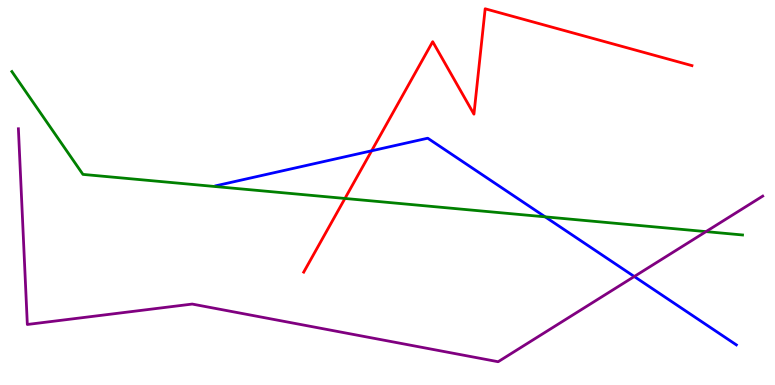[{'lines': ['blue', 'red'], 'intersections': [{'x': 4.8, 'y': 6.08}]}, {'lines': ['green', 'red'], 'intersections': [{'x': 4.45, 'y': 4.85}]}, {'lines': ['purple', 'red'], 'intersections': []}, {'lines': ['blue', 'green'], 'intersections': [{'x': 7.03, 'y': 4.37}]}, {'lines': ['blue', 'purple'], 'intersections': [{'x': 8.18, 'y': 2.82}]}, {'lines': ['green', 'purple'], 'intersections': [{'x': 9.11, 'y': 3.98}]}]